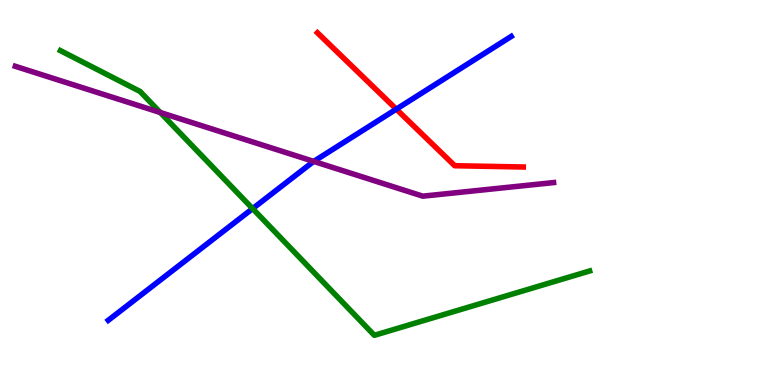[{'lines': ['blue', 'red'], 'intersections': [{'x': 5.11, 'y': 7.16}]}, {'lines': ['green', 'red'], 'intersections': []}, {'lines': ['purple', 'red'], 'intersections': []}, {'lines': ['blue', 'green'], 'intersections': [{'x': 3.26, 'y': 4.58}]}, {'lines': ['blue', 'purple'], 'intersections': [{'x': 4.05, 'y': 5.81}]}, {'lines': ['green', 'purple'], 'intersections': [{'x': 2.07, 'y': 7.08}]}]